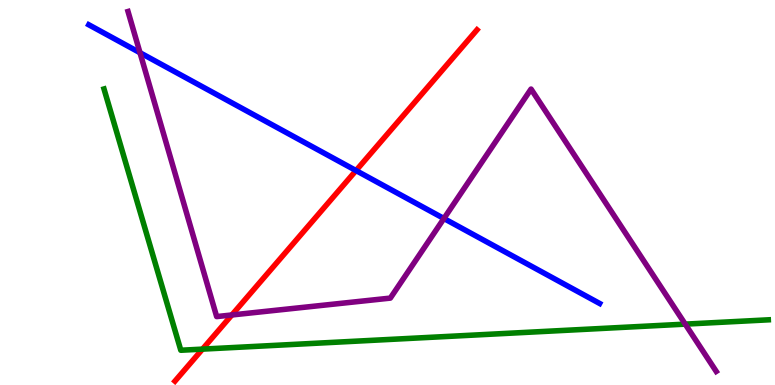[{'lines': ['blue', 'red'], 'intersections': [{'x': 4.59, 'y': 5.57}]}, {'lines': ['green', 'red'], 'intersections': [{'x': 2.61, 'y': 0.932}]}, {'lines': ['purple', 'red'], 'intersections': [{'x': 2.99, 'y': 1.82}]}, {'lines': ['blue', 'green'], 'intersections': []}, {'lines': ['blue', 'purple'], 'intersections': [{'x': 1.81, 'y': 8.63}, {'x': 5.73, 'y': 4.32}]}, {'lines': ['green', 'purple'], 'intersections': [{'x': 8.84, 'y': 1.58}]}]